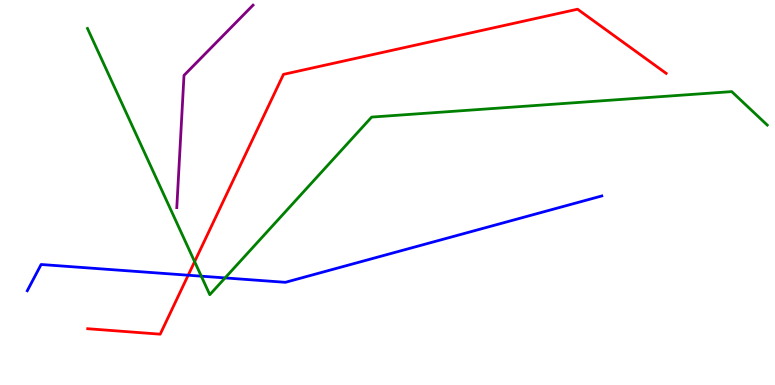[{'lines': ['blue', 'red'], 'intersections': [{'x': 2.43, 'y': 2.85}]}, {'lines': ['green', 'red'], 'intersections': [{'x': 2.51, 'y': 3.2}]}, {'lines': ['purple', 'red'], 'intersections': []}, {'lines': ['blue', 'green'], 'intersections': [{'x': 2.6, 'y': 2.83}, {'x': 2.9, 'y': 2.78}]}, {'lines': ['blue', 'purple'], 'intersections': []}, {'lines': ['green', 'purple'], 'intersections': []}]